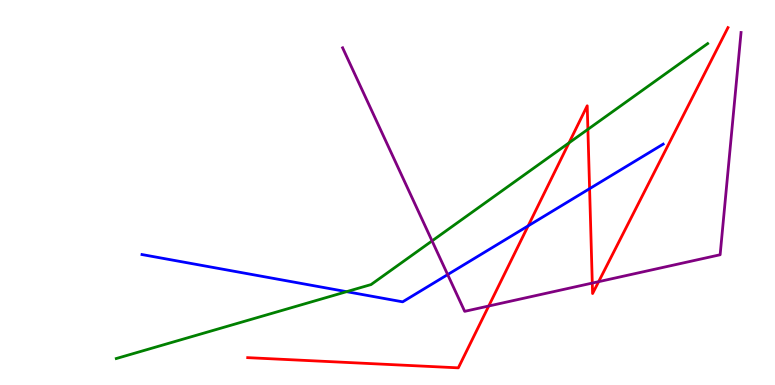[{'lines': ['blue', 'red'], 'intersections': [{'x': 6.81, 'y': 4.13}, {'x': 7.61, 'y': 5.1}]}, {'lines': ['green', 'red'], 'intersections': [{'x': 7.34, 'y': 6.29}, {'x': 7.59, 'y': 6.64}]}, {'lines': ['purple', 'red'], 'intersections': [{'x': 6.31, 'y': 2.05}, {'x': 7.64, 'y': 2.65}, {'x': 7.72, 'y': 2.68}]}, {'lines': ['blue', 'green'], 'intersections': [{'x': 4.47, 'y': 2.42}]}, {'lines': ['blue', 'purple'], 'intersections': [{'x': 5.78, 'y': 2.87}]}, {'lines': ['green', 'purple'], 'intersections': [{'x': 5.57, 'y': 3.74}]}]